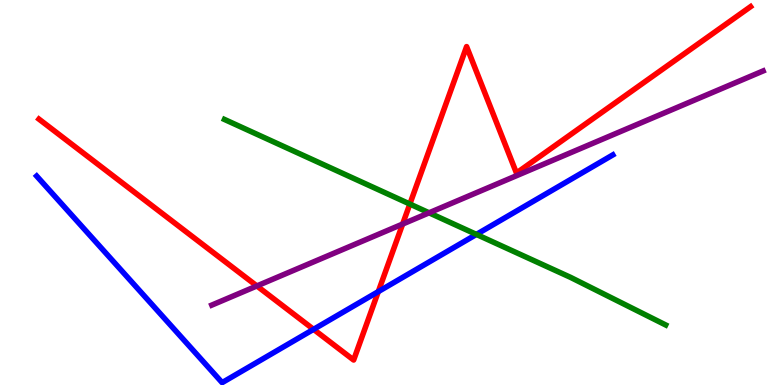[{'lines': ['blue', 'red'], 'intersections': [{'x': 4.05, 'y': 1.45}, {'x': 4.88, 'y': 2.43}]}, {'lines': ['green', 'red'], 'intersections': [{'x': 5.29, 'y': 4.7}]}, {'lines': ['purple', 'red'], 'intersections': [{'x': 3.31, 'y': 2.57}, {'x': 5.2, 'y': 4.18}]}, {'lines': ['blue', 'green'], 'intersections': [{'x': 6.15, 'y': 3.91}]}, {'lines': ['blue', 'purple'], 'intersections': []}, {'lines': ['green', 'purple'], 'intersections': [{'x': 5.54, 'y': 4.47}]}]